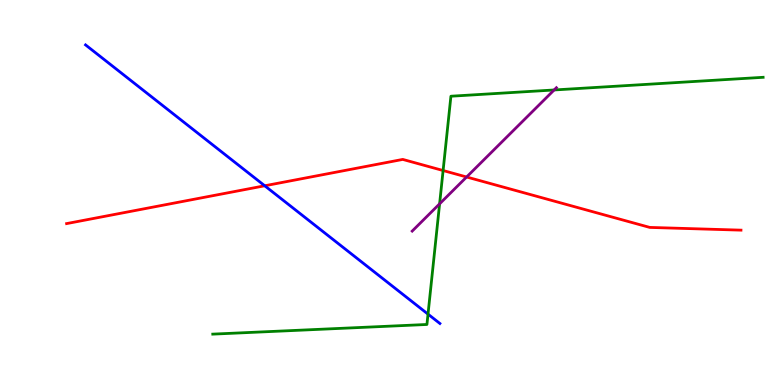[{'lines': ['blue', 'red'], 'intersections': [{'x': 3.42, 'y': 5.17}]}, {'lines': ['green', 'red'], 'intersections': [{'x': 5.72, 'y': 5.57}]}, {'lines': ['purple', 'red'], 'intersections': [{'x': 6.02, 'y': 5.4}]}, {'lines': ['blue', 'green'], 'intersections': [{'x': 5.52, 'y': 1.84}]}, {'lines': ['blue', 'purple'], 'intersections': []}, {'lines': ['green', 'purple'], 'intersections': [{'x': 5.67, 'y': 4.71}, {'x': 7.15, 'y': 7.66}]}]